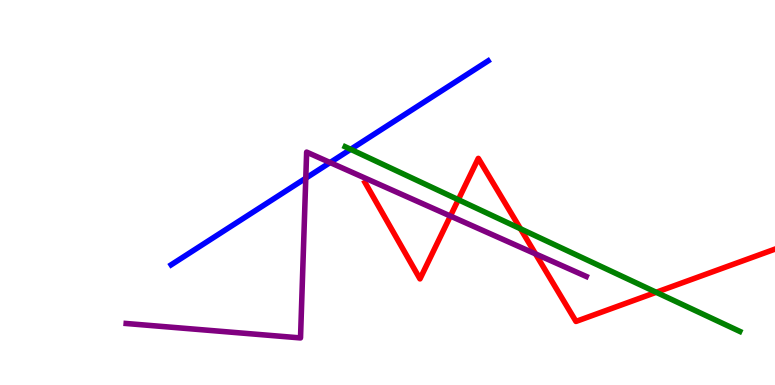[{'lines': ['blue', 'red'], 'intersections': []}, {'lines': ['green', 'red'], 'intersections': [{'x': 5.91, 'y': 4.81}, {'x': 6.72, 'y': 4.06}, {'x': 8.47, 'y': 2.41}]}, {'lines': ['purple', 'red'], 'intersections': [{'x': 5.81, 'y': 4.39}, {'x': 6.91, 'y': 3.41}]}, {'lines': ['blue', 'green'], 'intersections': [{'x': 4.52, 'y': 6.12}]}, {'lines': ['blue', 'purple'], 'intersections': [{'x': 3.95, 'y': 5.37}, {'x': 4.26, 'y': 5.78}]}, {'lines': ['green', 'purple'], 'intersections': []}]